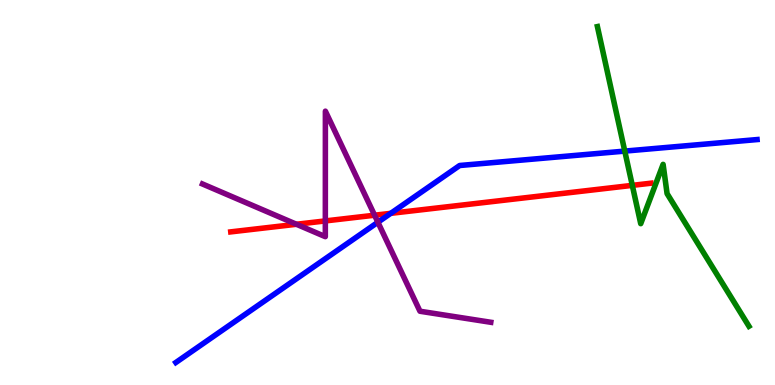[{'lines': ['blue', 'red'], 'intersections': [{'x': 5.04, 'y': 4.46}]}, {'lines': ['green', 'red'], 'intersections': [{'x': 8.16, 'y': 5.19}]}, {'lines': ['purple', 'red'], 'intersections': [{'x': 3.83, 'y': 4.17}, {'x': 4.2, 'y': 4.26}, {'x': 4.83, 'y': 4.41}]}, {'lines': ['blue', 'green'], 'intersections': [{'x': 8.06, 'y': 6.08}]}, {'lines': ['blue', 'purple'], 'intersections': [{'x': 4.88, 'y': 4.23}]}, {'lines': ['green', 'purple'], 'intersections': []}]